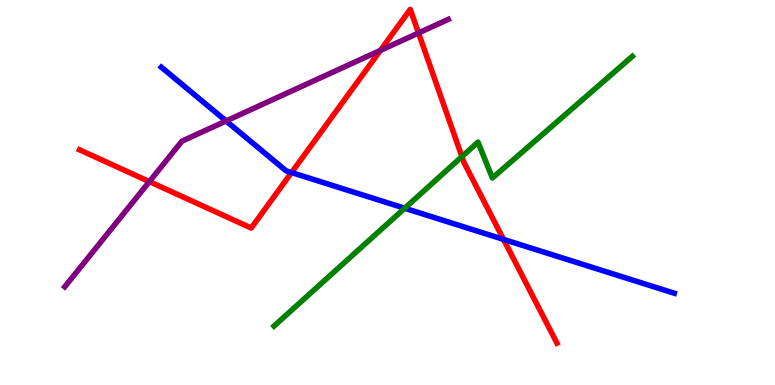[{'lines': ['blue', 'red'], 'intersections': [{'x': 3.76, 'y': 5.52}, {'x': 6.5, 'y': 3.78}]}, {'lines': ['green', 'red'], 'intersections': [{'x': 5.96, 'y': 5.93}]}, {'lines': ['purple', 'red'], 'intersections': [{'x': 1.93, 'y': 5.28}, {'x': 4.91, 'y': 8.69}, {'x': 5.4, 'y': 9.14}]}, {'lines': ['blue', 'green'], 'intersections': [{'x': 5.22, 'y': 4.59}]}, {'lines': ['blue', 'purple'], 'intersections': [{'x': 2.92, 'y': 6.86}]}, {'lines': ['green', 'purple'], 'intersections': []}]